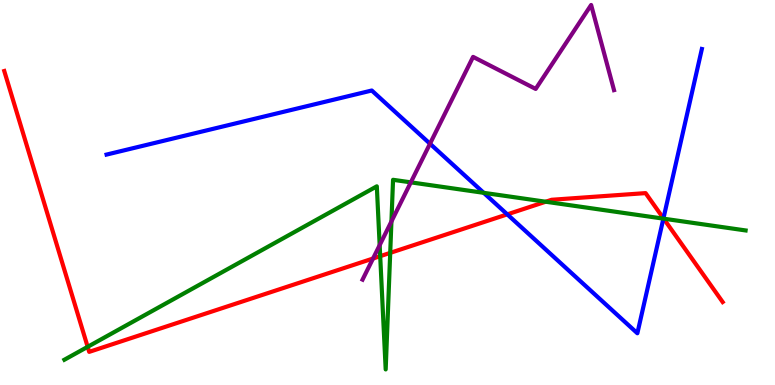[{'lines': ['blue', 'red'], 'intersections': [{'x': 6.55, 'y': 4.43}, {'x': 8.56, 'y': 4.33}]}, {'lines': ['green', 'red'], 'intersections': [{'x': 1.13, 'y': 0.992}, {'x': 4.91, 'y': 3.35}, {'x': 5.03, 'y': 3.43}, {'x': 7.04, 'y': 4.76}, {'x': 8.56, 'y': 4.32}]}, {'lines': ['purple', 'red'], 'intersections': [{'x': 4.81, 'y': 3.29}]}, {'lines': ['blue', 'green'], 'intersections': [{'x': 6.24, 'y': 4.99}, {'x': 8.56, 'y': 4.32}]}, {'lines': ['blue', 'purple'], 'intersections': [{'x': 5.55, 'y': 6.27}]}, {'lines': ['green', 'purple'], 'intersections': [{'x': 4.9, 'y': 3.63}, {'x': 5.05, 'y': 4.25}, {'x': 5.3, 'y': 5.26}]}]